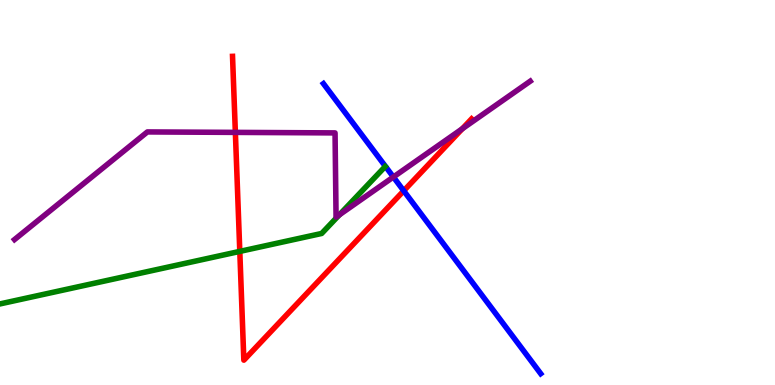[{'lines': ['blue', 'red'], 'intersections': [{'x': 5.21, 'y': 5.04}]}, {'lines': ['green', 'red'], 'intersections': [{'x': 3.09, 'y': 3.47}]}, {'lines': ['purple', 'red'], 'intersections': [{'x': 3.04, 'y': 6.56}, {'x': 5.96, 'y': 6.66}]}, {'lines': ['blue', 'green'], 'intersections': []}, {'lines': ['blue', 'purple'], 'intersections': [{'x': 5.08, 'y': 5.4}]}, {'lines': ['green', 'purple'], 'intersections': [{'x': 4.38, 'y': 4.42}]}]